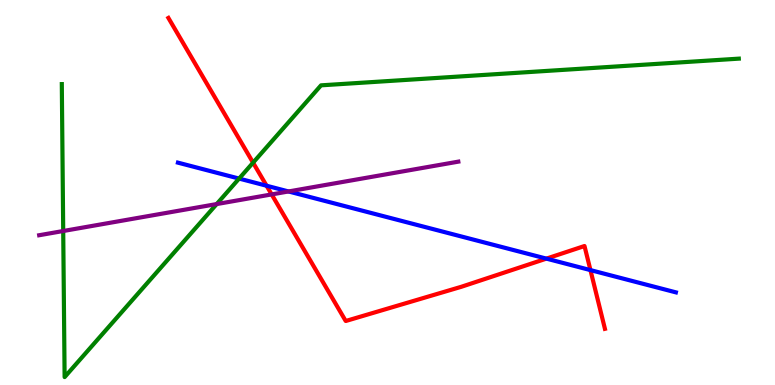[{'lines': ['blue', 'red'], 'intersections': [{'x': 3.44, 'y': 5.18}, {'x': 7.05, 'y': 3.28}, {'x': 7.62, 'y': 2.98}]}, {'lines': ['green', 'red'], 'intersections': [{'x': 3.27, 'y': 5.78}]}, {'lines': ['purple', 'red'], 'intersections': [{'x': 3.51, 'y': 4.95}]}, {'lines': ['blue', 'green'], 'intersections': [{'x': 3.09, 'y': 5.36}]}, {'lines': ['blue', 'purple'], 'intersections': [{'x': 3.72, 'y': 5.03}]}, {'lines': ['green', 'purple'], 'intersections': [{'x': 0.816, 'y': 4.0}, {'x': 2.8, 'y': 4.7}]}]